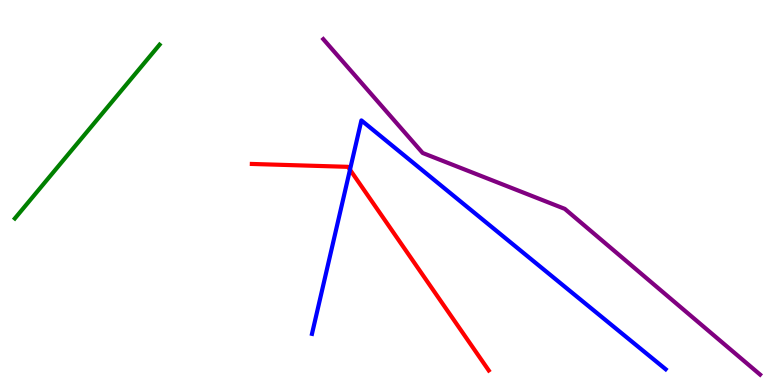[{'lines': ['blue', 'red'], 'intersections': [{'x': 4.52, 'y': 5.59}]}, {'lines': ['green', 'red'], 'intersections': []}, {'lines': ['purple', 'red'], 'intersections': []}, {'lines': ['blue', 'green'], 'intersections': []}, {'lines': ['blue', 'purple'], 'intersections': []}, {'lines': ['green', 'purple'], 'intersections': []}]